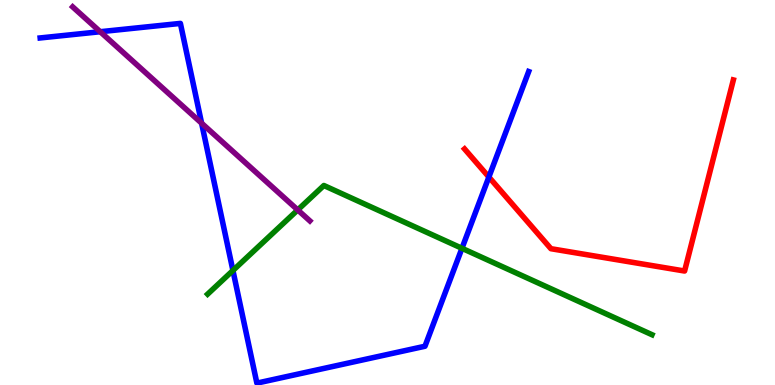[{'lines': ['blue', 'red'], 'intersections': [{'x': 6.31, 'y': 5.4}]}, {'lines': ['green', 'red'], 'intersections': []}, {'lines': ['purple', 'red'], 'intersections': []}, {'lines': ['blue', 'green'], 'intersections': [{'x': 3.01, 'y': 2.97}, {'x': 5.96, 'y': 3.55}]}, {'lines': ['blue', 'purple'], 'intersections': [{'x': 1.29, 'y': 9.18}, {'x': 2.6, 'y': 6.8}]}, {'lines': ['green', 'purple'], 'intersections': [{'x': 3.84, 'y': 4.55}]}]